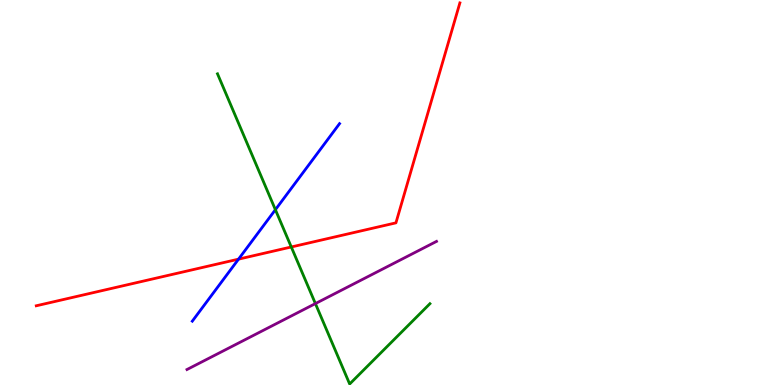[{'lines': ['blue', 'red'], 'intersections': [{'x': 3.08, 'y': 3.27}]}, {'lines': ['green', 'red'], 'intersections': [{'x': 3.76, 'y': 3.58}]}, {'lines': ['purple', 'red'], 'intersections': []}, {'lines': ['blue', 'green'], 'intersections': [{'x': 3.55, 'y': 4.55}]}, {'lines': ['blue', 'purple'], 'intersections': []}, {'lines': ['green', 'purple'], 'intersections': [{'x': 4.07, 'y': 2.11}]}]